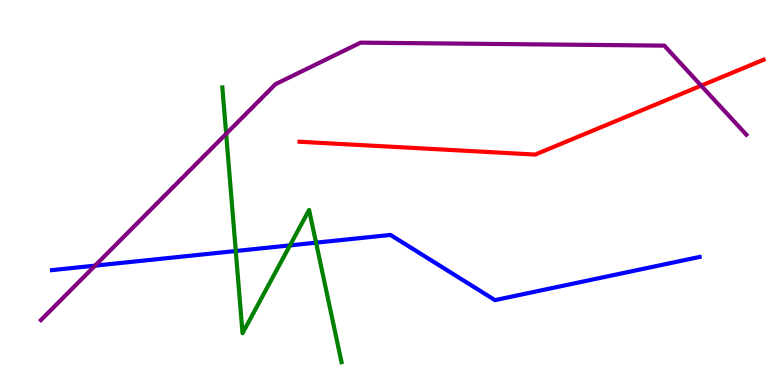[{'lines': ['blue', 'red'], 'intersections': []}, {'lines': ['green', 'red'], 'intersections': []}, {'lines': ['purple', 'red'], 'intersections': [{'x': 9.05, 'y': 7.78}]}, {'lines': ['blue', 'green'], 'intersections': [{'x': 3.04, 'y': 3.48}, {'x': 3.74, 'y': 3.63}, {'x': 4.08, 'y': 3.7}]}, {'lines': ['blue', 'purple'], 'intersections': [{'x': 1.23, 'y': 3.1}]}, {'lines': ['green', 'purple'], 'intersections': [{'x': 2.92, 'y': 6.52}]}]